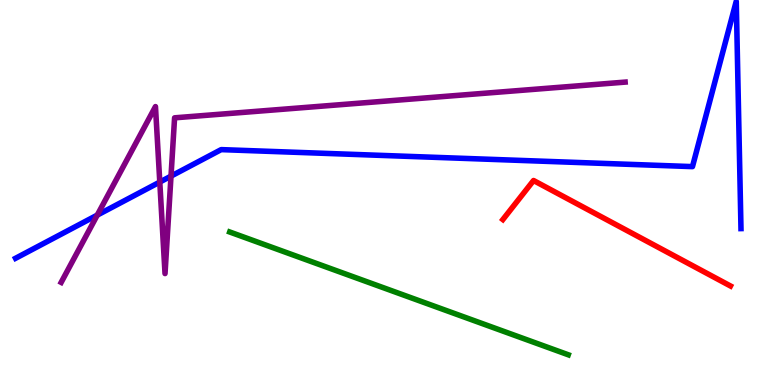[{'lines': ['blue', 'red'], 'intersections': []}, {'lines': ['green', 'red'], 'intersections': []}, {'lines': ['purple', 'red'], 'intersections': []}, {'lines': ['blue', 'green'], 'intersections': []}, {'lines': ['blue', 'purple'], 'intersections': [{'x': 1.26, 'y': 4.41}, {'x': 2.06, 'y': 5.27}, {'x': 2.21, 'y': 5.43}]}, {'lines': ['green', 'purple'], 'intersections': []}]